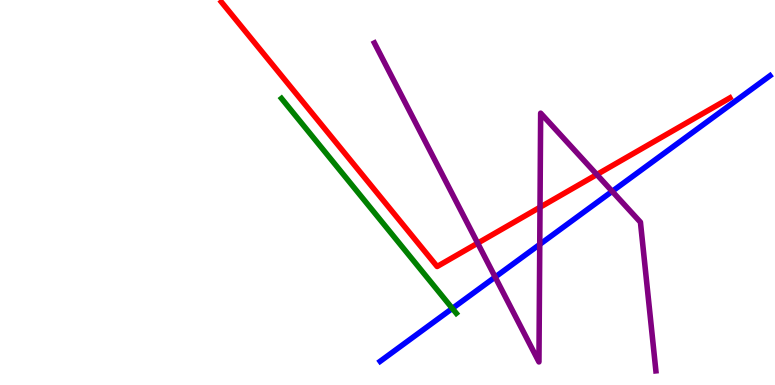[{'lines': ['blue', 'red'], 'intersections': []}, {'lines': ['green', 'red'], 'intersections': []}, {'lines': ['purple', 'red'], 'intersections': [{'x': 6.16, 'y': 3.68}, {'x': 6.97, 'y': 4.62}, {'x': 7.7, 'y': 5.47}]}, {'lines': ['blue', 'green'], 'intersections': [{'x': 5.84, 'y': 1.99}]}, {'lines': ['blue', 'purple'], 'intersections': [{'x': 6.39, 'y': 2.8}, {'x': 6.96, 'y': 3.65}, {'x': 7.9, 'y': 5.03}]}, {'lines': ['green', 'purple'], 'intersections': []}]